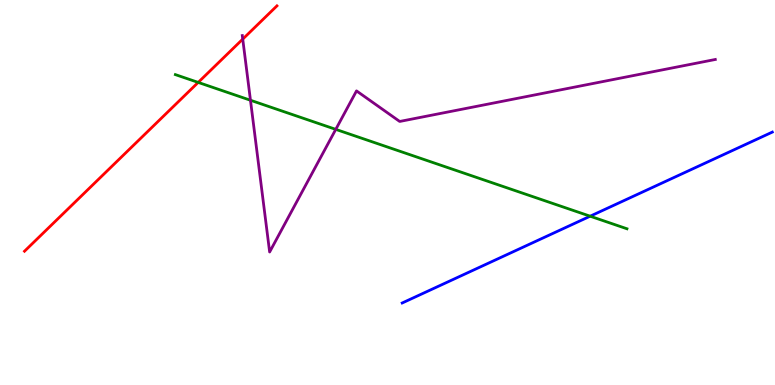[{'lines': ['blue', 'red'], 'intersections': []}, {'lines': ['green', 'red'], 'intersections': [{'x': 2.56, 'y': 7.86}]}, {'lines': ['purple', 'red'], 'intersections': [{'x': 3.13, 'y': 8.98}]}, {'lines': ['blue', 'green'], 'intersections': [{'x': 7.61, 'y': 4.38}]}, {'lines': ['blue', 'purple'], 'intersections': []}, {'lines': ['green', 'purple'], 'intersections': [{'x': 3.23, 'y': 7.4}, {'x': 4.33, 'y': 6.64}]}]